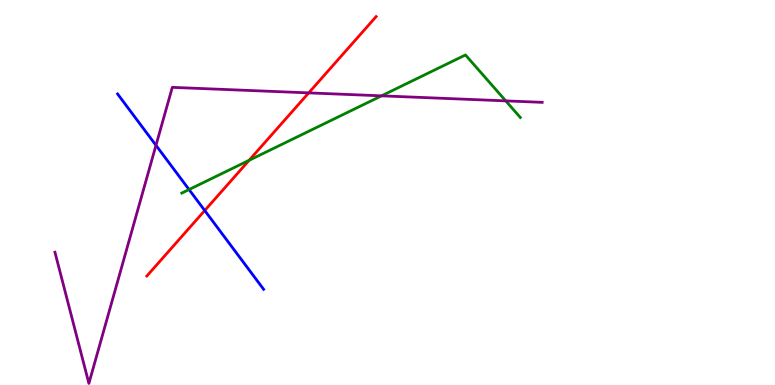[{'lines': ['blue', 'red'], 'intersections': [{'x': 2.64, 'y': 4.53}]}, {'lines': ['green', 'red'], 'intersections': [{'x': 3.21, 'y': 5.84}]}, {'lines': ['purple', 'red'], 'intersections': [{'x': 3.98, 'y': 7.59}]}, {'lines': ['blue', 'green'], 'intersections': [{'x': 2.44, 'y': 5.08}]}, {'lines': ['blue', 'purple'], 'intersections': [{'x': 2.01, 'y': 6.23}]}, {'lines': ['green', 'purple'], 'intersections': [{'x': 4.92, 'y': 7.51}, {'x': 6.53, 'y': 7.38}]}]